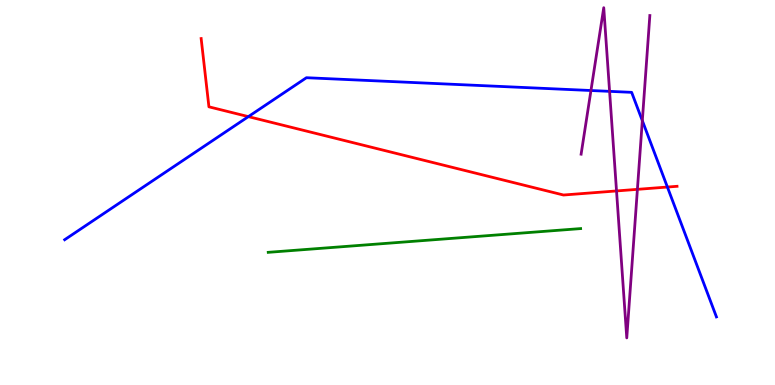[{'lines': ['blue', 'red'], 'intersections': [{'x': 3.2, 'y': 6.97}, {'x': 8.61, 'y': 5.14}]}, {'lines': ['green', 'red'], 'intersections': []}, {'lines': ['purple', 'red'], 'intersections': [{'x': 7.96, 'y': 5.04}, {'x': 8.22, 'y': 5.08}]}, {'lines': ['blue', 'green'], 'intersections': []}, {'lines': ['blue', 'purple'], 'intersections': [{'x': 7.63, 'y': 7.65}, {'x': 7.87, 'y': 7.63}, {'x': 8.29, 'y': 6.87}]}, {'lines': ['green', 'purple'], 'intersections': []}]